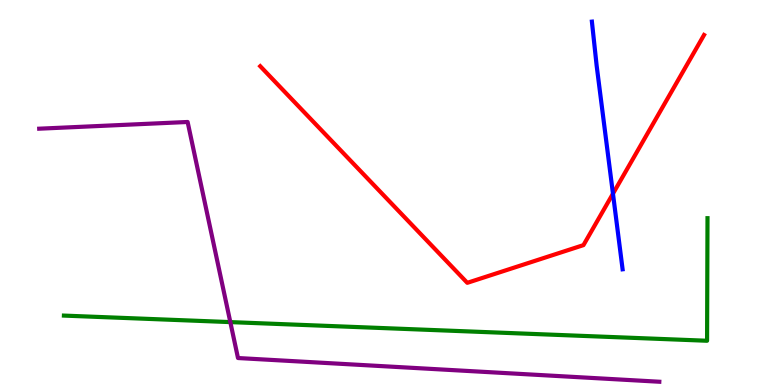[{'lines': ['blue', 'red'], 'intersections': [{'x': 7.91, 'y': 4.97}]}, {'lines': ['green', 'red'], 'intersections': []}, {'lines': ['purple', 'red'], 'intersections': []}, {'lines': ['blue', 'green'], 'intersections': []}, {'lines': ['blue', 'purple'], 'intersections': []}, {'lines': ['green', 'purple'], 'intersections': [{'x': 2.97, 'y': 1.63}]}]